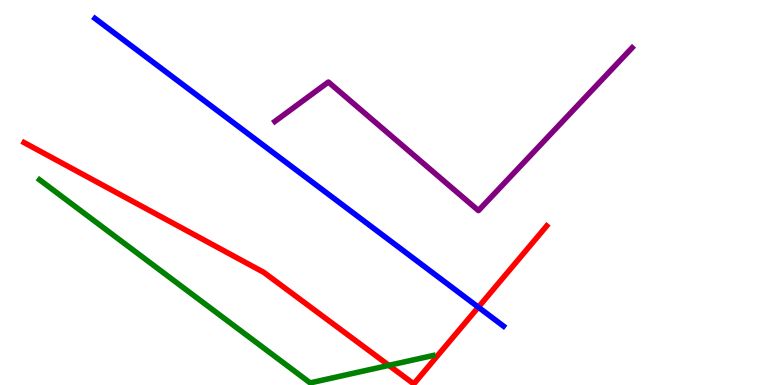[{'lines': ['blue', 'red'], 'intersections': [{'x': 6.17, 'y': 2.02}]}, {'lines': ['green', 'red'], 'intersections': [{'x': 5.02, 'y': 0.51}]}, {'lines': ['purple', 'red'], 'intersections': []}, {'lines': ['blue', 'green'], 'intersections': []}, {'lines': ['blue', 'purple'], 'intersections': []}, {'lines': ['green', 'purple'], 'intersections': []}]